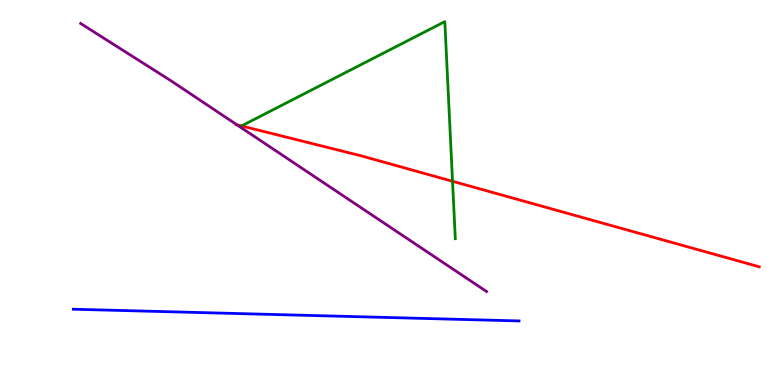[{'lines': ['blue', 'red'], 'intersections': []}, {'lines': ['green', 'red'], 'intersections': [{'x': 3.12, 'y': 6.73}, {'x': 5.84, 'y': 5.29}]}, {'lines': ['purple', 'red'], 'intersections': [{'x': 3.06, 'y': 6.76}]}, {'lines': ['blue', 'green'], 'intersections': []}, {'lines': ['blue', 'purple'], 'intersections': []}, {'lines': ['green', 'purple'], 'intersections': []}]